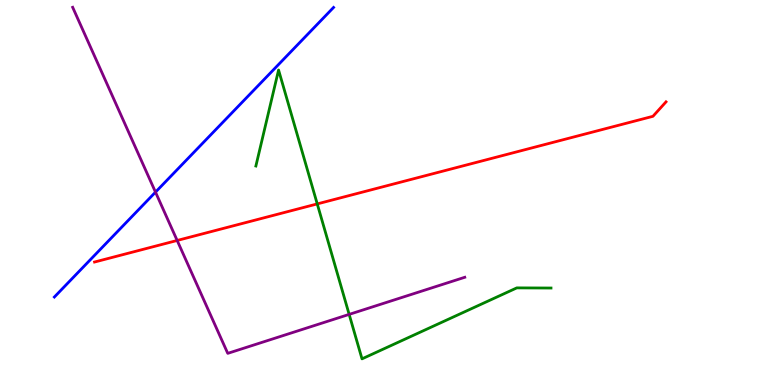[{'lines': ['blue', 'red'], 'intersections': []}, {'lines': ['green', 'red'], 'intersections': [{'x': 4.09, 'y': 4.7}]}, {'lines': ['purple', 'red'], 'intersections': [{'x': 2.29, 'y': 3.75}]}, {'lines': ['blue', 'green'], 'intersections': []}, {'lines': ['blue', 'purple'], 'intersections': [{'x': 2.01, 'y': 5.01}]}, {'lines': ['green', 'purple'], 'intersections': [{'x': 4.51, 'y': 1.83}]}]